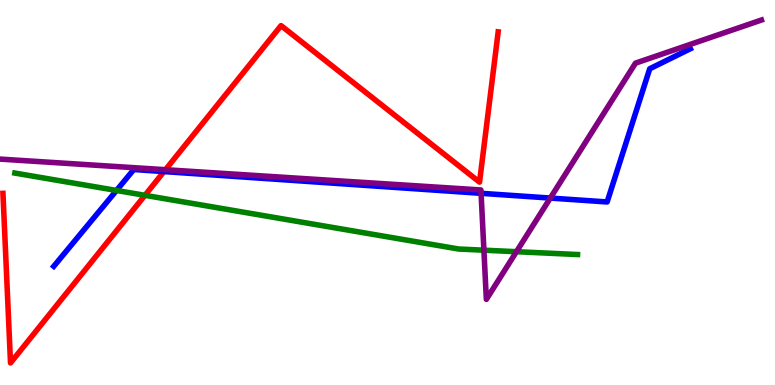[{'lines': ['blue', 'red'], 'intersections': [{'x': 2.12, 'y': 5.54}]}, {'lines': ['green', 'red'], 'intersections': [{'x': 1.87, 'y': 4.93}]}, {'lines': ['purple', 'red'], 'intersections': [{'x': 2.14, 'y': 5.59}]}, {'lines': ['blue', 'green'], 'intersections': [{'x': 1.5, 'y': 5.05}]}, {'lines': ['blue', 'purple'], 'intersections': [{'x': 6.21, 'y': 4.98}, {'x': 7.1, 'y': 4.86}]}, {'lines': ['green', 'purple'], 'intersections': [{'x': 6.24, 'y': 3.5}, {'x': 6.66, 'y': 3.46}]}]